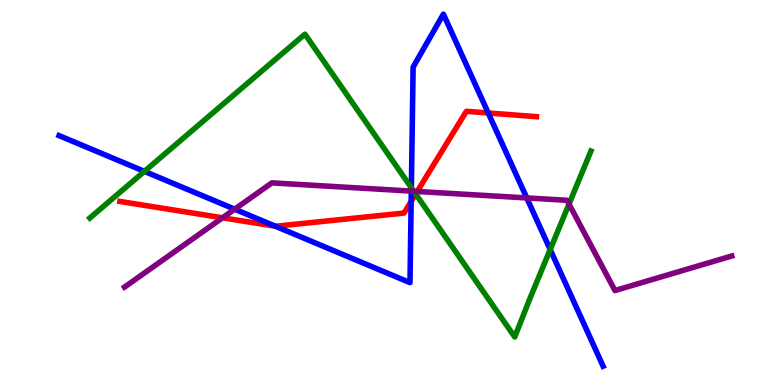[{'lines': ['blue', 'red'], 'intersections': [{'x': 3.55, 'y': 4.12}, {'x': 5.31, 'y': 4.77}, {'x': 6.3, 'y': 7.07}]}, {'lines': ['green', 'red'], 'intersections': [{'x': 5.36, 'y': 4.96}]}, {'lines': ['purple', 'red'], 'intersections': [{'x': 2.87, 'y': 4.34}, {'x': 5.38, 'y': 5.03}]}, {'lines': ['blue', 'green'], 'intersections': [{'x': 1.86, 'y': 5.55}, {'x': 5.31, 'y': 5.12}, {'x': 7.1, 'y': 3.52}]}, {'lines': ['blue', 'purple'], 'intersections': [{'x': 3.03, 'y': 4.57}, {'x': 5.31, 'y': 5.04}, {'x': 6.8, 'y': 4.86}]}, {'lines': ['green', 'purple'], 'intersections': [{'x': 5.34, 'y': 5.03}, {'x': 7.34, 'y': 4.7}]}]